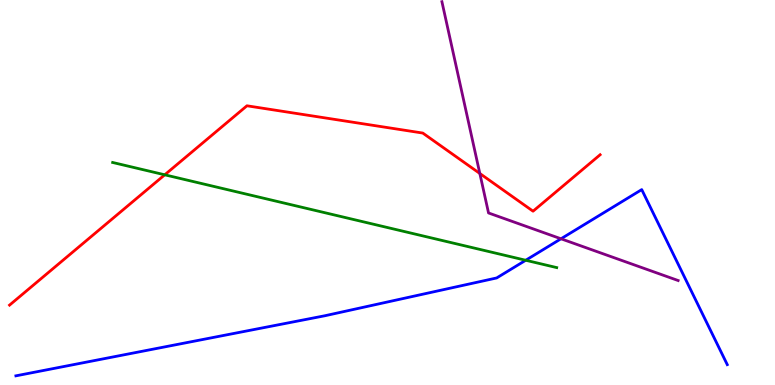[{'lines': ['blue', 'red'], 'intersections': []}, {'lines': ['green', 'red'], 'intersections': [{'x': 2.13, 'y': 5.46}]}, {'lines': ['purple', 'red'], 'intersections': [{'x': 6.19, 'y': 5.49}]}, {'lines': ['blue', 'green'], 'intersections': [{'x': 6.78, 'y': 3.24}]}, {'lines': ['blue', 'purple'], 'intersections': [{'x': 7.24, 'y': 3.8}]}, {'lines': ['green', 'purple'], 'intersections': []}]